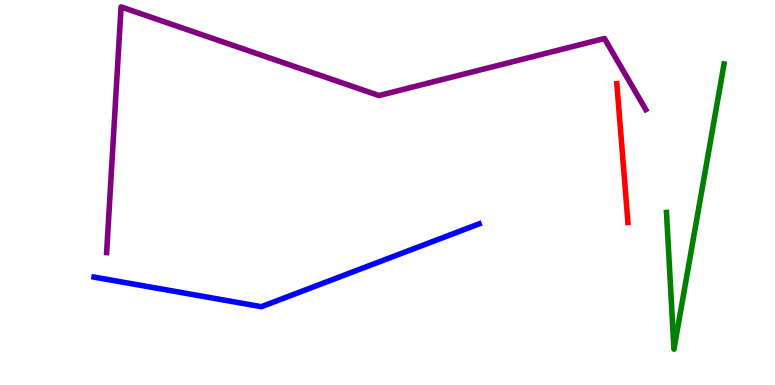[{'lines': ['blue', 'red'], 'intersections': []}, {'lines': ['green', 'red'], 'intersections': []}, {'lines': ['purple', 'red'], 'intersections': []}, {'lines': ['blue', 'green'], 'intersections': []}, {'lines': ['blue', 'purple'], 'intersections': []}, {'lines': ['green', 'purple'], 'intersections': []}]